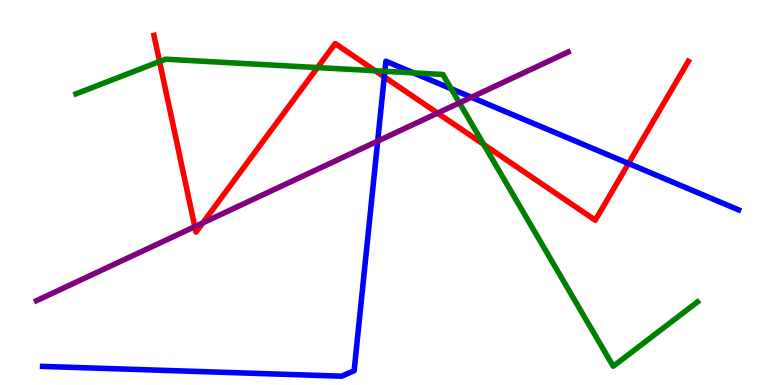[{'lines': ['blue', 'red'], 'intersections': [{'x': 4.96, 'y': 8.0}, {'x': 8.11, 'y': 5.75}]}, {'lines': ['green', 'red'], 'intersections': [{'x': 2.06, 'y': 8.4}, {'x': 4.1, 'y': 8.25}, {'x': 4.84, 'y': 8.16}, {'x': 6.24, 'y': 6.25}]}, {'lines': ['purple', 'red'], 'intersections': [{'x': 2.51, 'y': 4.11}, {'x': 2.62, 'y': 4.21}, {'x': 5.65, 'y': 7.06}]}, {'lines': ['blue', 'green'], 'intersections': [{'x': 4.97, 'y': 8.15}, {'x': 5.33, 'y': 8.11}, {'x': 5.82, 'y': 7.69}]}, {'lines': ['blue', 'purple'], 'intersections': [{'x': 4.87, 'y': 6.33}, {'x': 6.08, 'y': 7.47}]}, {'lines': ['green', 'purple'], 'intersections': [{'x': 5.93, 'y': 7.33}]}]